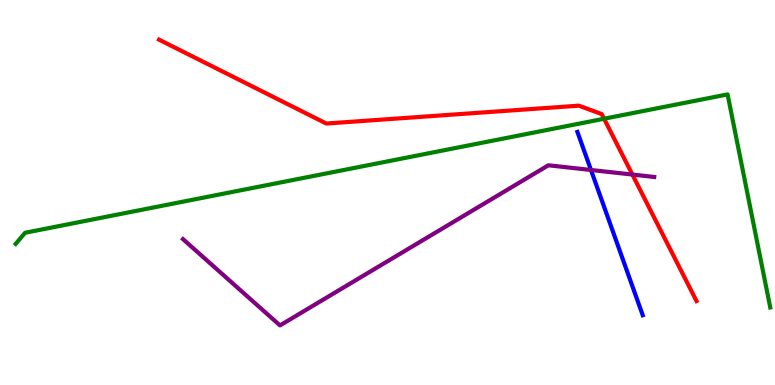[{'lines': ['blue', 'red'], 'intersections': []}, {'lines': ['green', 'red'], 'intersections': [{'x': 7.79, 'y': 6.92}]}, {'lines': ['purple', 'red'], 'intersections': [{'x': 8.16, 'y': 5.47}]}, {'lines': ['blue', 'green'], 'intersections': []}, {'lines': ['blue', 'purple'], 'intersections': [{'x': 7.63, 'y': 5.58}]}, {'lines': ['green', 'purple'], 'intersections': []}]